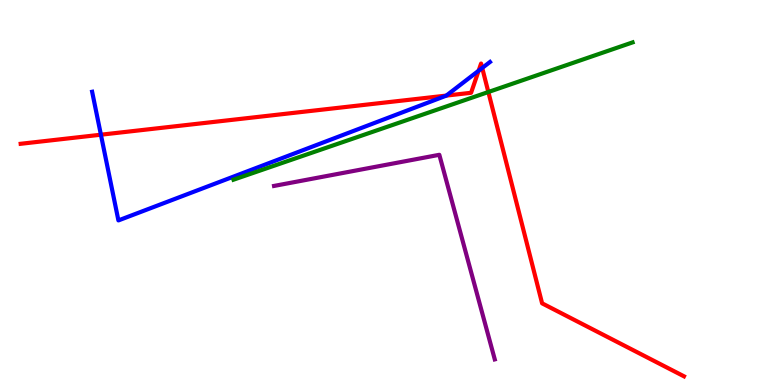[{'lines': ['blue', 'red'], 'intersections': [{'x': 1.3, 'y': 6.5}, {'x': 5.76, 'y': 7.52}, {'x': 6.18, 'y': 8.16}, {'x': 6.22, 'y': 8.23}]}, {'lines': ['green', 'red'], 'intersections': [{'x': 6.3, 'y': 7.61}]}, {'lines': ['purple', 'red'], 'intersections': []}, {'lines': ['blue', 'green'], 'intersections': []}, {'lines': ['blue', 'purple'], 'intersections': []}, {'lines': ['green', 'purple'], 'intersections': []}]